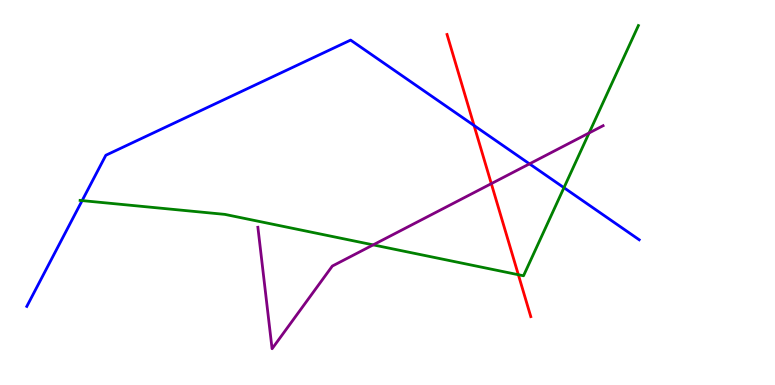[{'lines': ['blue', 'red'], 'intersections': [{'x': 6.12, 'y': 6.74}]}, {'lines': ['green', 'red'], 'intersections': [{'x': 6.69, 'y': 2.86}]}, {'lines': ['purple', 'red'], 'intersections': [{'x': 6.34, 'y': 5.23}]}, {'lines': ['blue', 'green'], 'intersections': [{'x': 1.06, 'y': 4.79}, {'x': 7.28, 'y': 5.12}]}, {'lines': ['blue', 'purple'], 'intersections': [{'x': 6.83, 'y': 5.74}]}, {'lines': ['green', 'purple'], 'intersections': [{'x': 4.82, 'y': 3.64}, {'x': 7.6, 'y': 6.55}]}]